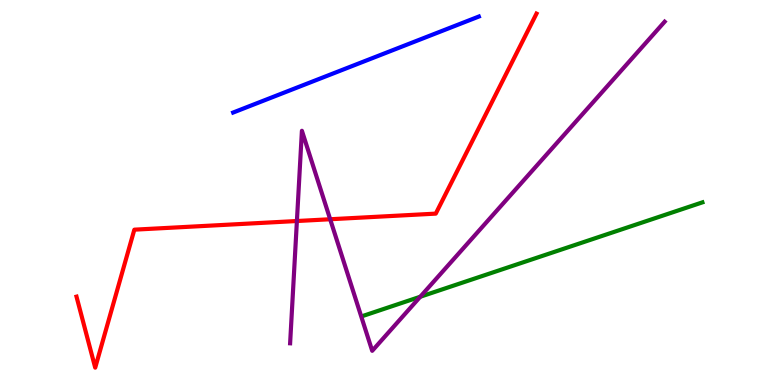[{'lines': ['blue', 'red'], 'intersections': []}, {'lines': ['green', 'red'], 'intersections': []}, {'lines': ['purple', 'red'], 'intersections': [{'x': 3.83, 'y': 4.26}, {'x': 4.26, 'y': 4.31}]}, {'lines': ['blue', 'green'], 'intersections': []}, {'lines': ['blue', 'purple'], 'intersections': []}, {'lines': ['green', 'purple'], 'intersections': [{'x': 5.42, 'y': 2.29}]}]